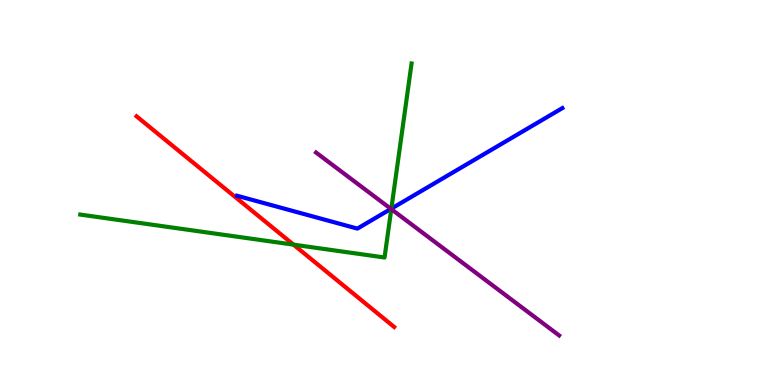[{'lines': ['blue', 'red'], 'intersections': []}, {'lines': ['green', 'red'], 'intersections': [{'x': 3.79, 'y': 3.65}]}, {'lines': ['purple', 'red'], 'intersections': []}, {'lines': ['blue', 'green'], 'intersections': [{'x': 5.05, 'y': 4.58}]}, {'lines': ['blue', 'purple'], 'intersections': [{'x': 5.04, 'y': 4.57}]}, {'lines': ['green', 'purple'], 'intersections': [{'x': 5.05, 'y': 4.57}]}]